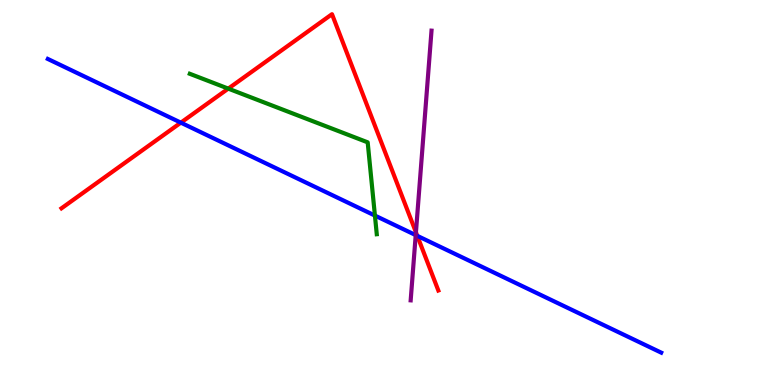[{'lines': ['blue', 'red'], 'intersections': [{'x': 2.33, 'y': 6.81}, {'x': 5.38, 'y': 3.87}]}, {'lines': ['green', 'red'], 'intersections': [{'x': 2.95, 'y': 7.7}]}, {'lines': ['purple', 'red'], 'intersections': [{'x': 5.37, 'y': 3.97}]}, {'lines': ['blue', 'green'], 'intersections': [{'x': 4.84, 'y': 4.4}]}, {'lines': ['blue', 'purple'], 'intersections': [{'x': 5.36, 'y': 3.89}]}, {'lines': ['green', 'purple'], 'intersections': []}]